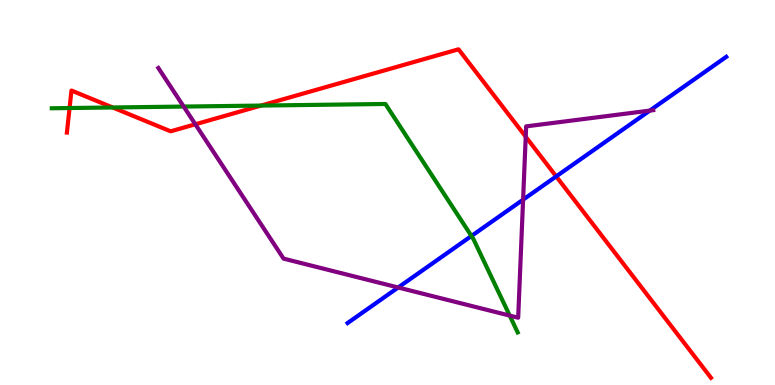[{'lines': ['blue', 'red'], 'intersections': [{'x': 7.18, 'y': 5.42}]}, {'lines': ['green', 'red'], 'intersections': [{'x': 0.898, 'y': 7.19}, {'x': 1.45, 'y': 7.21}, {'x': 3.37, 'y': 7.26}]}, {'lines': ['purple', 'red'], 'intersections': [{'x': 2.52, 'y': 6.77}, {'x': 6.78, 'y': 6.45}]}, {'lines': ['blue', 'green'], 'intersections': [{'x': 6.08, 'y': 3.87}]}, {'lines': ['blue', 'purple'], 'intersections': [{'x': 5.14, 'y': 2.53}, {'x': 6.75, 'y': 4.81}, {'x': 8.38, 'y': 7.13}]}, {'lines': ['green', 'purple'], 'intersections': [{'x': 2.37, 'y': 7.23}, {'x': 6.58, 'y': 1.8}]}]